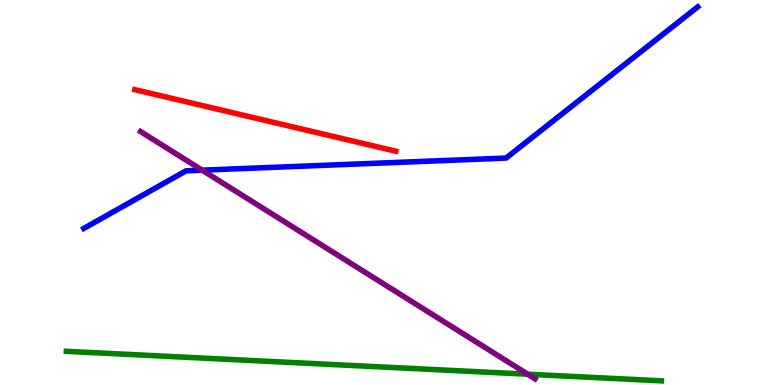[{'lines': ['blue', 'red'], 'intersections': []}, {'lines': ['green', 'red'], 'intersections': []}, {'lines': ['purple', 'red'], 'intersections': []}, {'lines': ['blue', 'green'], 'intersections': []}, {'lines': ['blue', 'purple'], 'intersections': [{'x': 2.61, 'y': 5.58}]}, {'lines': ['green', 'purple'], 'intersections': [{'x': 6.81, 'y': 0.28}]}]